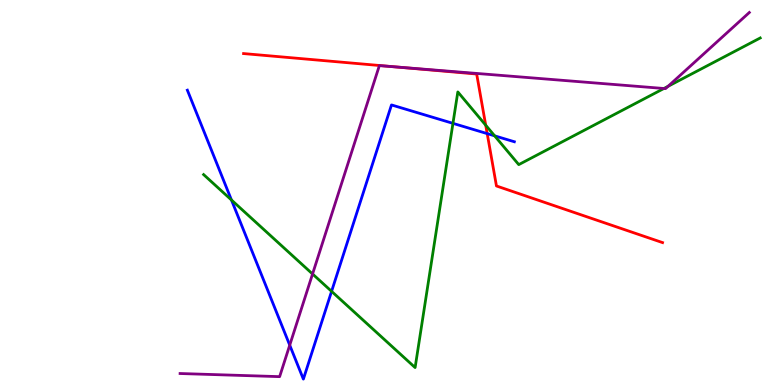[{'lines': ['blue', 'red'], 'intersections': [{'x': 6.29, 'y': 6.53}]}, {'lines': ['green', 'red'], 'intersections': [{'x': 6.27, 'y': 6.75}]}, {'lines': ['purple', 'red'], 'intersections': [{'x': 5.11, 'y': 8.26}]}, {'lines': ['blue', 'green'], 'intersections': [{'x': 2.99, 'y': 4.81}, {'x': 4.28, 'y': 2.43}, {'x': 5.84, 'y': 6.8}, {'x': 6.38, 'y': 6.47}]}, {'lines': ['blue', 'purple'], 'intersections': [{'x': 3.74, 'y': 1.03}]}, {'lines': ['green', 'purple'], 'intersections': [{'x': 4.03, 'y': 2.88}, {'x': 8.57, 'y': 7.7}, {'x': 8.62, 'y': 7.76}]}]